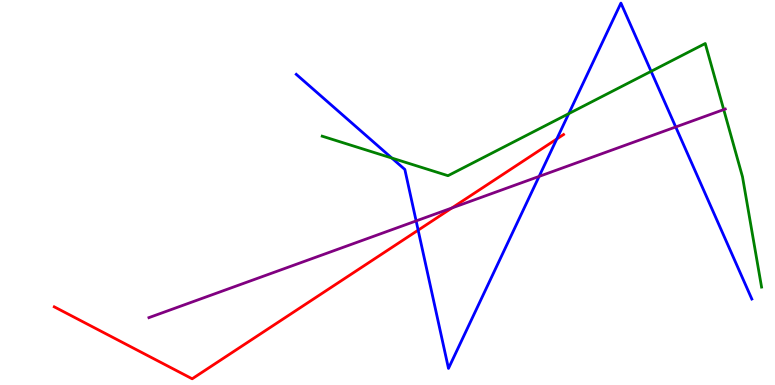[{'lines': ['blue', 'red'], 'intersections': [{'x': 5.4, 'y': 4.02}, {'x': 7.18, 'y': 6.39}]}, {'lines': ['green', 'red'], 'intersections': []}, {'lines': ['purple', 'red'], 'intersections': [{'x': 5.83, 'y': 4.6}]}, {'lines': ['blue', 'green'], 'intersections': [{'x': 5.06, 'y': 5.89}, {'x': 7.34, 'y': 7.05}, {'x': 8.4, 'y': 8.15}]}, {'lines': ['blue', 'purple'], 'intersections': [{'x': 5.37, 'y': 4.26}, {'x': 6.96, 'y': 5.42}, {'x': 8.72, 'y': 6.7}]}, {'lines': ['green', 'purple'], 'intersections': [{'x': 9.34, 'y': 7.15}]}]